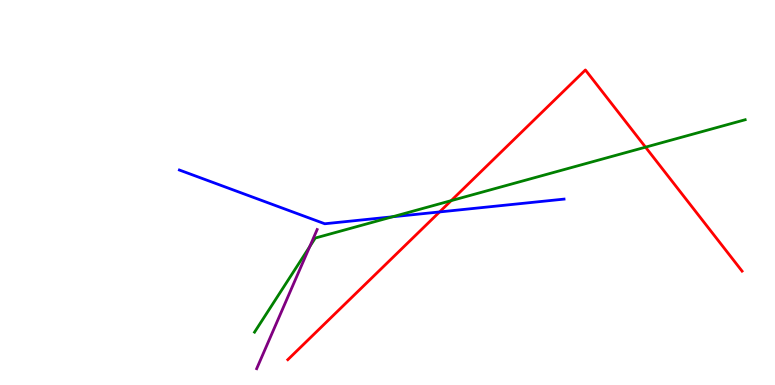[{'lines': ['blue', 'red'], 'intersections': [{'x': 5.67, 'y': 4.5}]}, {'lines': ['green', 'red'], 'intersections': [{'x': 5.82, 'y': 4.79}, {'x': 8.33, 'y': 6.18}]}, {'lines': ['purple', 'red'], 'intersections': []}, {'lines': ['blue', 'green'], 'intersections': [{'x': 5.06, 'y': 4.37}]}, {'lines': ['blue', 'purple'], 'intersections': []}, {'lines': ['green', 'purple'], 'intersections': [{'x': 4.0, 'y': 3.59}]}]